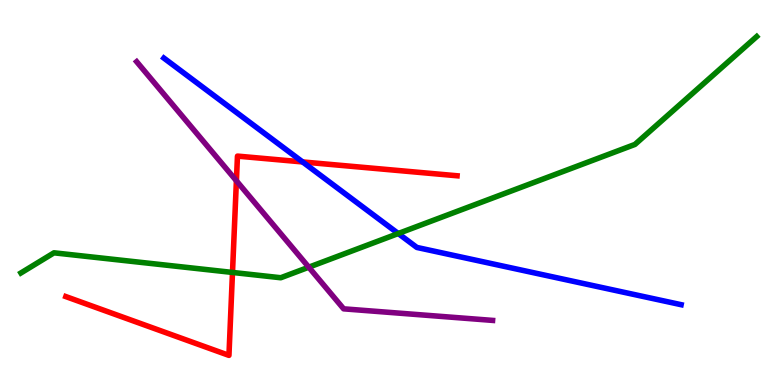[{'lines': ['blue', 'red'], 'intersections': [{'x': 3.9, 'y': 5.79}]}, {'lines': ['green', 'red'], 'intersections': [{'x': 3.0, 'y': 2.92}]}, {'lines': ['purple', 'red'], 'intersections': [{'x': 3.05, 'y': 5.3}]}, {'lines': ['blue', 'green'], 'intersections': [{'x': 5.14, 'y': 3.93}]}, {'lines': ['blue', 'purple'], 'intersections': []}, {'lines': ['green', 'purple'], 'intersections': [{'x': 3.98, 'y': 3.06}]}]